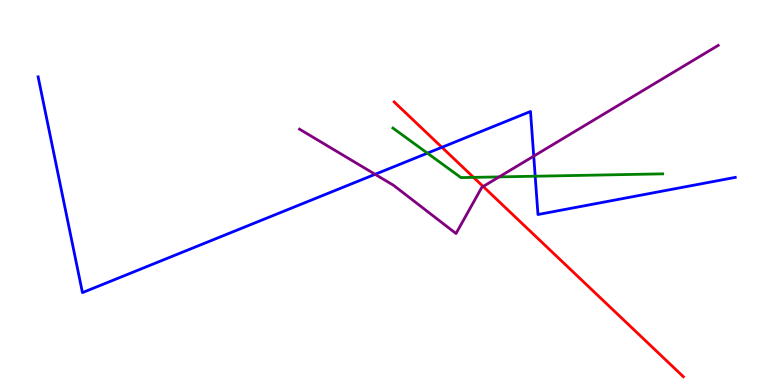[{'lines': ['blue', 'red'], 'intersections': [{'x': 5.7, 'y': 6.17}]}, {'lines': ['green', 'red'], 'intersections': [{'x': 6.11, 'y': 5.39}]}, {'lines': ['purple', 'red'], 'intersections': [{'x': 6.23, 'y': 5.16}]}, {'lines': ['blue', 'green'], 'intersections': [{'x': 5.51, 'y': 6.02}, {'x': 6.91, 'y': 5.42}]}, {'lines': ['blue', 'purple'], 'intersections': [{'x': 4.84, 'y': 5.47}, {'x': 6.89, 'y': 5.94}]}, {'lines': ['green', 'purple'], 'intersections': [{'x': 6.44, 'y': 5.41}]}]